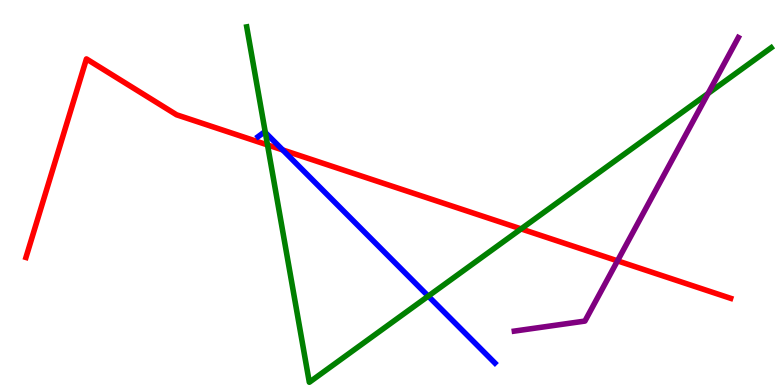[{'lines': ['blue', 'red'], 'intersections': [{'x': 3.65, 'y': 6.11}]}, {'lines': ['green', 'red'], 'intersections': [{'x': 3.45, 'y': 6.24}, {'x': 6.72, 'y': 4.05}]}, {'lines': ['purple', 'red'], 'intersections': [{'x': 7.97, 'y': 3.22}]}, {'lines': ['blue', 'green'], 'intersections': [{'x': 3.42, 'y': 6.56}, {'x': 5.53, 'y': 2.31}]}, {'lines': ['blue', 'purple'], 'intersections': []}, {'lines': ['green', 'purple'], 'intersections': [{'x': 9.14, 'y': 7.57}]}]